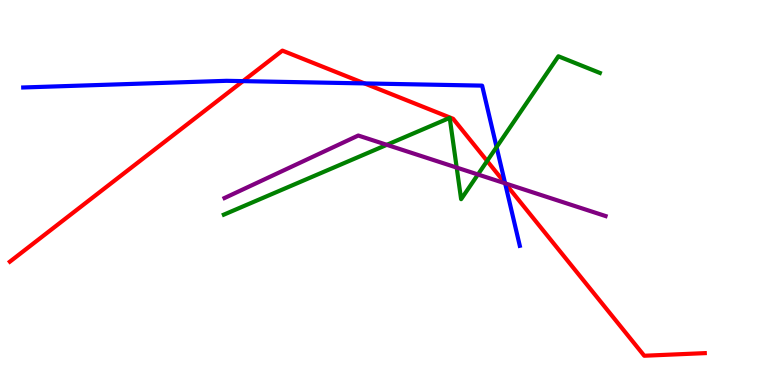[{'lines': ['blue', 'red'], 'intersections': [{'x': 3.14, 'y': 7.89}, {'x': 4.7, 'y': 7.83}, {'x': 6.52, 'y': 5.24}]}, {'lines': ['green', 'red'], 'intersections': [{'x': 6.29, 'y': 5.82}]}, {'lines': ['purple', 'red'], 'intersections': [{'x': 6.52, 'y': 5.24}]}, {'lines': ['blue', 'green'], 'intersections': [{'x': 6.41, 'y': 6.18}]}, {'lines': ['blue', 'purple'], 'intersections': [{'x': 6.52, 'y': 5.24}]}, {'lines': ['green', 'purple'], 'intersections': [{'x': 4.99, 'y': 6.24}, {'x': 5.89, 'y': 5.65}, {'x': 6.17, 'y': 5.47}]}]